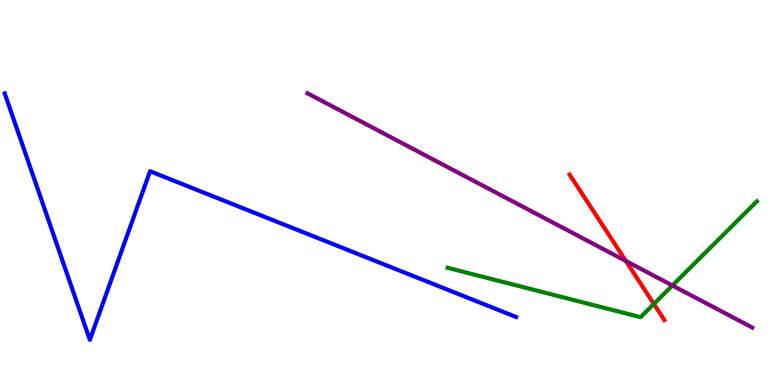[{'lines': ['blue', 'red'], 'intersections': []}, {'lines': ['green', 'red'], 'intersections': [{'x': 8.44, 'y': 2.11}]}, {'lines': ['purple', 'red'], 'intersections': [{'x': 8.08, 'y': 3.22}]}, {'lines': ['blue', 'green'], 'intersections': []}, {'lines': ['blue', 'purple'], 'intersections': []}, {'lines': ['green', 'purple'], 'intersections': [{'x': 8.68, 'y': 2.58}]}]